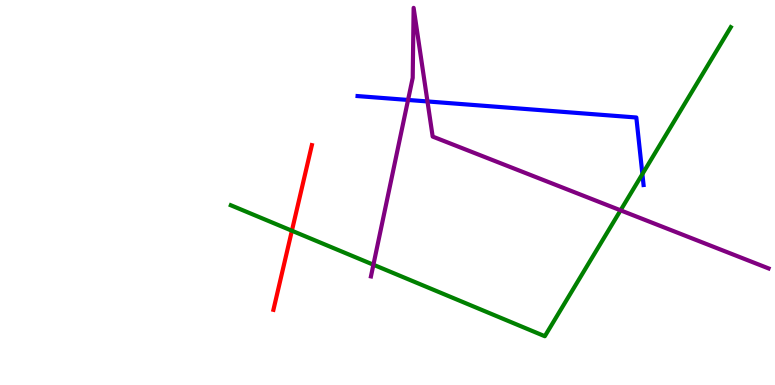[{'lines': ['blue', 'red'], 'intersections': []}, {'lines': ['green', 'red'], 'intersections': [{'x': 3.77, 'y': 4.01}]}, {'lines': ['purple', 'red'], 'intersections': []}, {'lines': ['blue', 'green'], 'intersections': [{'x': 8.29, 'y': 5.48}]}, {'lines': ['blue', 'purple'], 'intersections': [{'x': 5.27, 'y': 7.4}, {'x': 5.52, 'y': 7.37}]}, {'lines': ['green', 'purple'], 'intersections': [{'x': 4.82, 'y': 3.12}, {'x': 8.01, 'y': 4.54}]}]